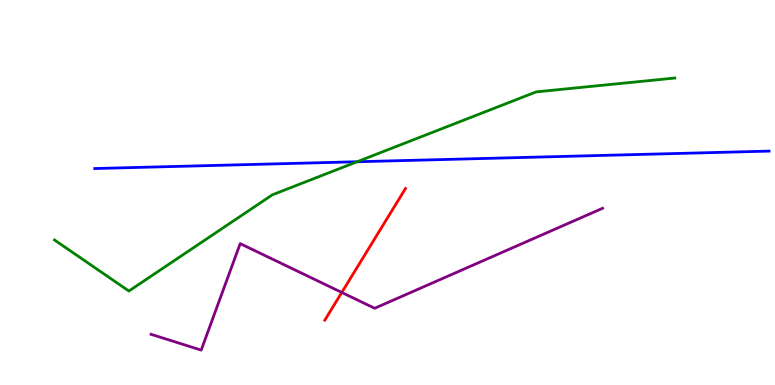[{'lines': ['blue', 'red'], 'intersections': []}, {'lines': ['green', 'red'], 'intersections': []}, {'lines': ['purple', 'red'], 'intersections': [{'x': 4.41, 'y': 2.4}]}, {'lines': ['blue', 'green'], 'intersections': [{'x': 4.61, 'y': 5.8}]}, {'lines': ['blue', 'purple'], 'intersections': []}, {'lines': ['green', 'purple'], 'intersections': []}]